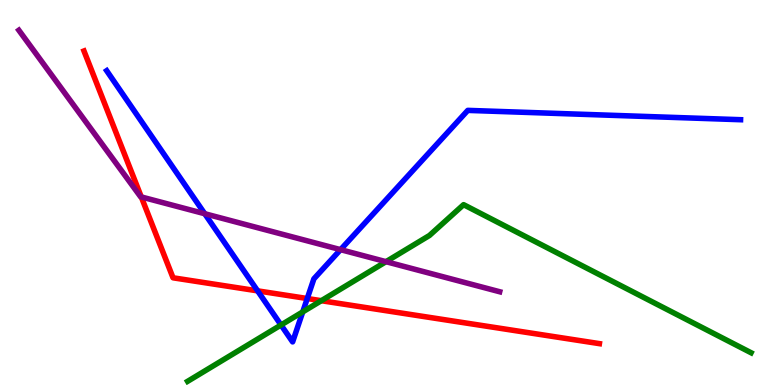[{'lines': ['blue', 'red'], 'intersections': [{'x': 3.32, 'y': 2.45}, {'x': 3.96, 'y': 2.25}]}, {'lines': ['green', 'red'], 'intersections': [{'x': 4.15, 'y': 2.19}]}, {'lines': ['purple', 'red'], 'intersections': [{'x': 1.82, 'y': 4.88}]}, {'lines': ['blue', 'green'], 'intersections': [{'x': 3.63, 'y': 1.56}, {'x': 3.91, 'y': 1.9}]}, {'lines': ['blue', 'purple'], 'intersections': [{'x': 2.64, 'y': 4.45}, {'x': 4.39, 'y': 3.52}]}, {'lines': ['green', 'purple'], 'intersections': [{'x': 4.98, 'y': 3.2}]}]